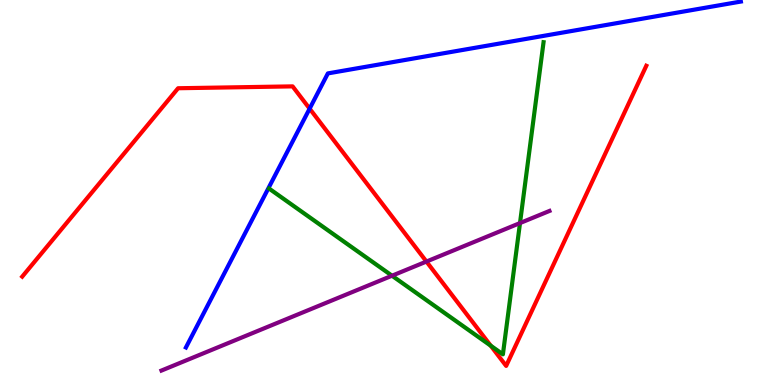[{'lines': ['blue', 'red'], 'intersections': [{'x': 4.0, 'y': 7.18}]}, {'lines': ['green', 'red'], 'intersections': [{'x': 6.33, 'y': 1.02}]}, {'lines': ['purple', 'red'], 'intersections': [{'x': 5.5, 'y': 3.21}]}, {'lines': ['blue', 'green'], 'intersections': []}, {'lines': ['blue', 'purple'], 'intersections': []}, {'lines': ['green', 'purple'], 'intersections': [{'x': 5.06, 'y': 2.84}, {'x': 6.71, 'y': 4.21}]}]